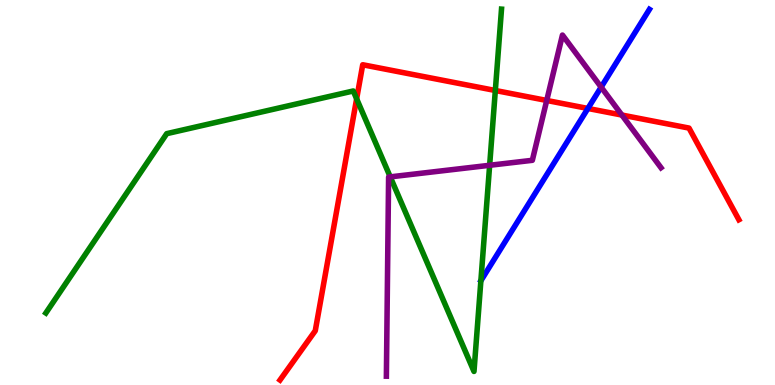[{'lines': ['blue', 'red'], 'intersections': [{'x': 7.59, 'y': 7.18}]}, {'lines': ['green', 'red'], 'intersections': [{'x': 4.6, 'y': 7.43}, {'x': 6.39, 'y': 7.65}]}, {'lines': ['purple', 'red'], 'intersections': [{'x': 7.05, 'y': 7.39}, {'x': 8.02, 'y': 7.01}]}, {'lines': ['blue', 'green'], 'intersections': []}, {'lines': ['blue', 'purple'], 'intersections': [{'x': 7.76, 'y': 7.74}]}, {'lines': ['green', 'purple'], 'intersections': [{'x': 5.04, 'y': 5.41}, {'x': 6.32, 'y': 5.71}]}]